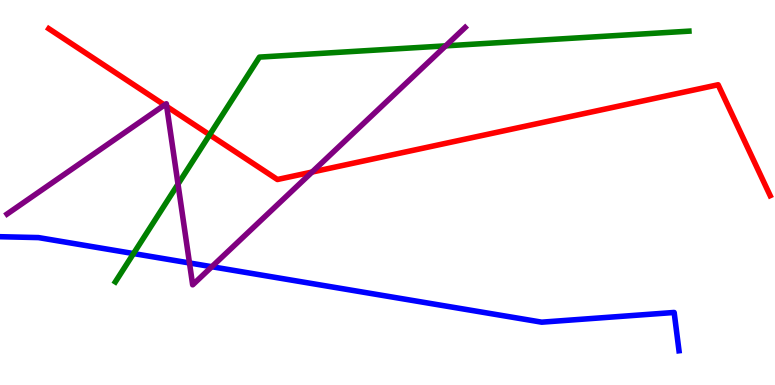[{'lines': ['blue', 'red'], 'intersections': []}, {'lines': ['green', 'red'], 'intersections': [{'x': 2.71, 'y': 6.5}]}, {'lines': ['purple', 'red'], 'intersections': [{'x': 2.12, 'y': 7.27}, {'x': 2.15, 'y': 7.23}, {'x': 4.03, 'y': 5.53}]}, {'lines': ['blue', 'green'], 'intersections': [{'x': 1.72, 'y': 3.41}]}, {'lines': ['blue', 'purple'], 'intersections': [{'x': 2.44, 'y': 3.17}, {'x': 2.73, 'y': 3.07}]}, {'lines': ['green', 'purple'], 'intersections': [{'x': 2.3, 'y': 5.22}, {'x': 5.75, 'y': 8.81}]}]